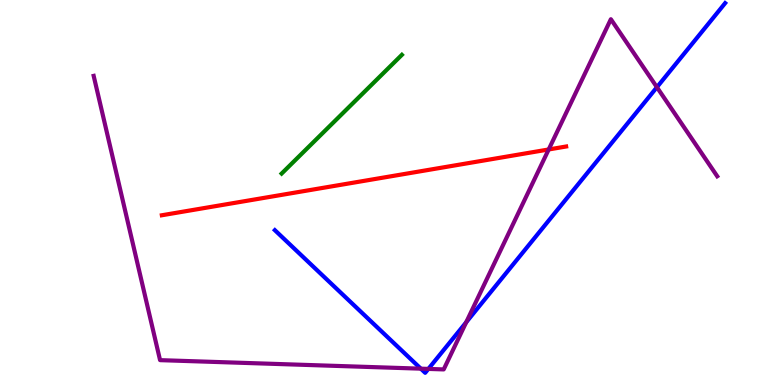[{'lines': ['blue', 'red'], 'intersections': []}, {'lines': ['green', 'red'], 'intersections': []}, {'lines': ['purple', 'red'], 'intersections': [{'x': 7.08, 'y': 6.12}]}, {'lines': ['blue', 'green'], 'intersections': []}, {'lines': ['blue', 'purple'], 'intersections': [{'x': 5.43, 'y': 0.424}, {'x': 5.53, 'y': 0.418}, {'x': 6.02, 'y': 1.63}, {'x': 8.48, 'y': 7.73}]}, {'lines': ['green', 'purple'], 'intersections': []}]